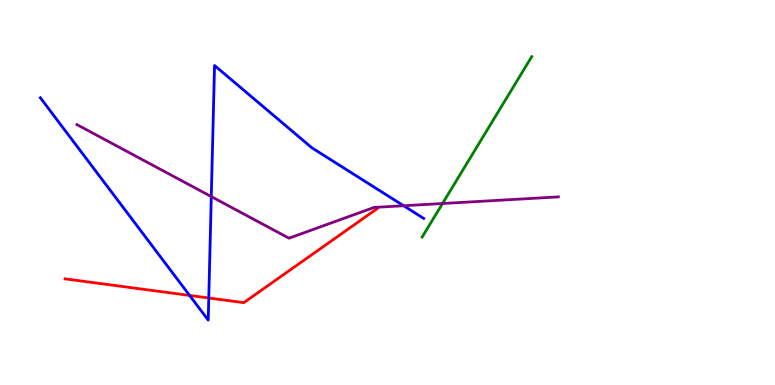[{'lines': ['blue', 'red'], 'intersections': [{'x': 2.45, 'y': 2.33}, {'x': 2.69, 'y': 2.26}]}, {'lines': ['green', 'red'], 'intersections': []}, {'lines': ['purple', 'red'], 'intersections': []}, {'lines': ['blue', 'green'], 'intersections': []}, {'lines': ['blue', 'purple'], 'intersections': [{'x': 2.73, 'y': 4.89}, {'x': 5.21, 'y': 4.66}]}, {'lines': ['green', 'purple'], 'intersections': [{'x': 5.71, 'y': 4.71}]}]